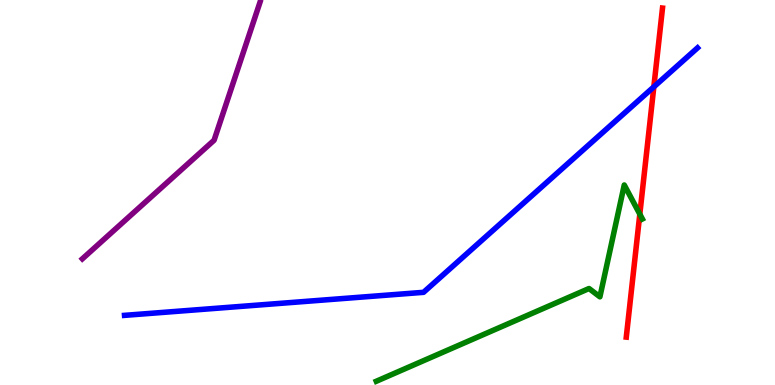[{'lines': ['blue', 'red'], 'intersections': [{'x': 8.44, 'y': 7.74}]}, {'lines': ['green', 'red'], 'intersections': [{'x': 8.26, 'y': 4.44}]}, {'lines': ['purple', 'red'], 'intersections': []}, {'lines': ['blue', 'green'], 'intersections': []}, {'lines': ['blue', 'purple'], 'intersections': []}, {'lines': ['green', 'purple'], 'intersections': []}]